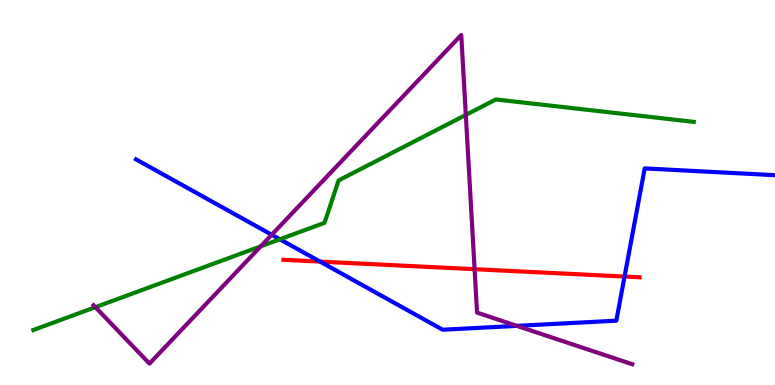[{'lines': ['blue', 'red'], 'intersections': [{'x': 4.13, 'y': 3.21}, {'x': 8.06, 'y': 2.82}]}, {'lines': ['green', 'red'], 'intersections': []}, {'lines': ['purple', 'red'], 'intersections': [{'x': 6.12, 'y': 3.01}]}, {'lines': ['blue', 'green'], 'intersections': [{'x': 3.61, 'y': 3.78}]}, {'lines': ['blue', 'purple'], 'intersections': [{'x': 3.51, 'y': 3.9}, {'x': 6.67, 'y': 1.54}]}, {'lines': ['green', 'purple'], 'intersections': [{'x': 1.23, 'y': 2.02}, {'x': 3.36, 'y': 3.6}, {'x': 6.01, 'y': 7.01}]}]